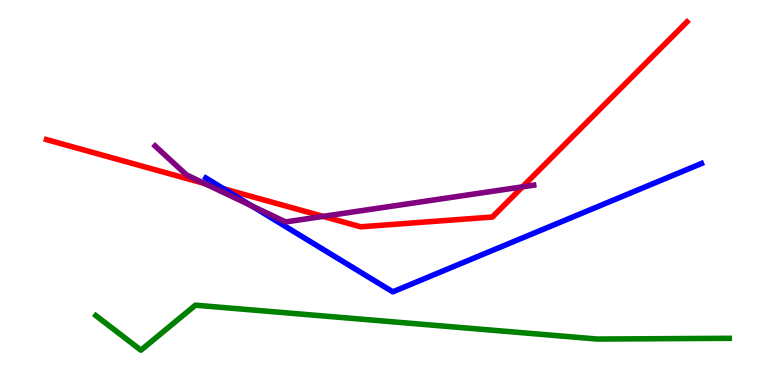[{'lines': ['blue', 'red'], 'intersections': [{'x': 2.88, 'y': 5.1}]}, {'lines': ['green', 'red'], 'intersections': []}, {'lines': ['purple', 'red'], 'intersections': [{'x': 2.64, 'y': 5.23}, {'x': 4.17, 'y': 4.38}, {'x': 6.74, 'y': 5.15}]}, {'lines': ['blue', 'green'], 'intersections': []}, {'lines': ['blue', 'purple'], 'intersections': [{'x': 3.24, 'y': 4.66}]}, {'lines': ['green', 'purple'], 'intersections': []}]